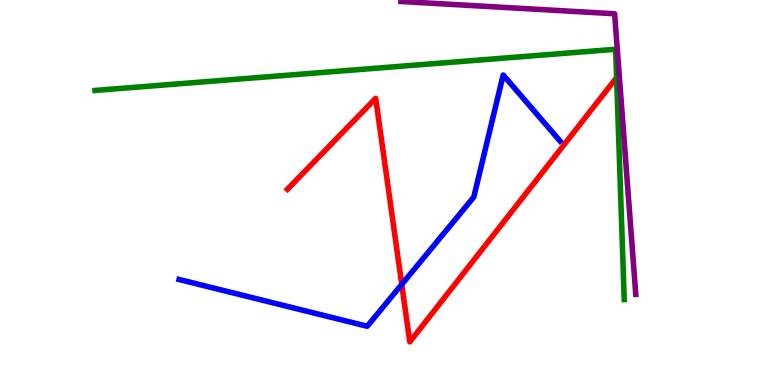[{'lines': ['blue', 'red'], 'intersections': [{'x': 5.18, 'y': 2.61}]}, {'lines': ['green', 'red'], 'intersections': [{'x': 7.96, 'y': 7.99}]}, {'lines': ['purple', 'red'], 'intersections': []}, {'lines': ['blue', 'green'], 'intersections': []}, {'lines': ['blue', 'purple'], 'intersections': []}, {'lines': ['green', 'purple'], 'intersections': []}]